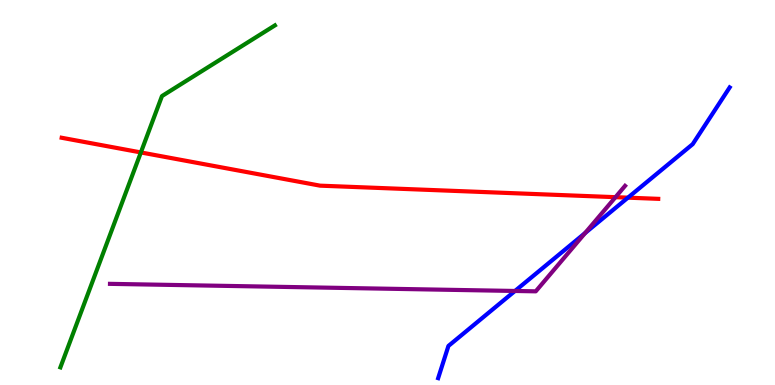[{'lines': ['blue', 'red'], 'intersections': [{'x': 8.1, 'y': 4.87}]}, {'lines': ['green', 'red'], 'intersections': [{'x': 1.82, 'y': 6.04}]}, {'lines': ['purple', 'red'], 'intersections': [{'x': 7.94, 'y': 4.88}]}, {'lines': ['blue', 'green'], 'intersections': []}, {'lines': ['blue', 'purple'], 'intersections': [{'x': 6.64, 'y': 2.44}, {'x': 7.55, 'y': 3.95}]}, {'lines': ['green', 'purple'], 'intersections': []}]